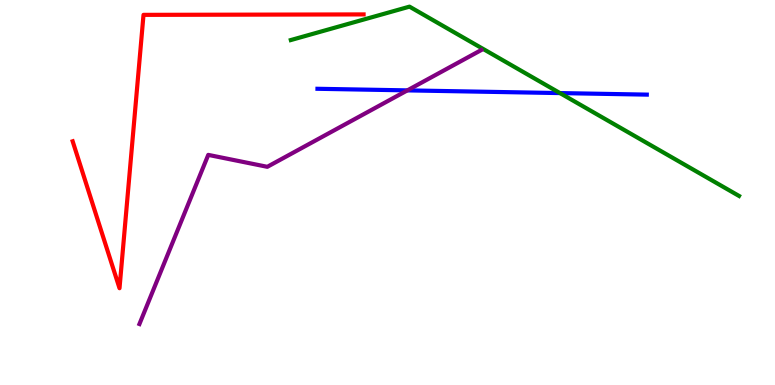[{'lines': ['blue', 'red'], 'intersections': []}, {'lines': ['green', 'red'], 'intersections': []}, {'lines': ['purple', 'red'], 'intersections': []}, {'lines': ['blue', 'green'], 'intersections': [{'x': 7.23, 'y': 7.58}]}, {'lines': ['blue', 'purple'], 'intersections': [{'x': 5.26, 'y': 7.65}]}, {'lines': ['green', 'purple'], 'intersections': []}]